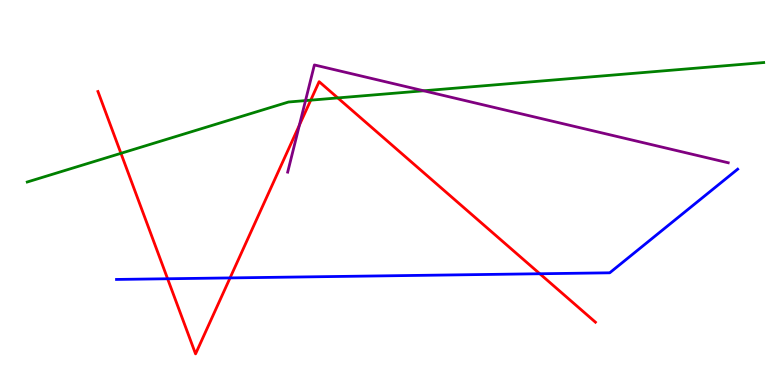[{'lines': ['blue', 'red'], 'intersections': [{'x': 2.16, 'y': 2.76}, {'x': 2.97, 'y': 2.78}, {'x': 6.97, 'y': 2.89}]}, {'lines': ['green', 'red'], 'intersections': [{'x': 1.56, 'y': 6.02}, {'x': 4.01, 'y': 7.4}, {'x': 4.36, 'y': 7.46}]}, {'lines': ['purple', 'red'], 'intersections': [{'x': 3.86, 'y': 6.75}]}, {'lines': ['blue', 'green'], 'intersections': []}, {'lines': ['blue', 'purple'], 'intersections': []}, {'lines': ['green', 'purple'], 'intersections': [{'x': 3.94, 'y': 7.39}, {'x': 5.47, 'y': 7.64}]}]